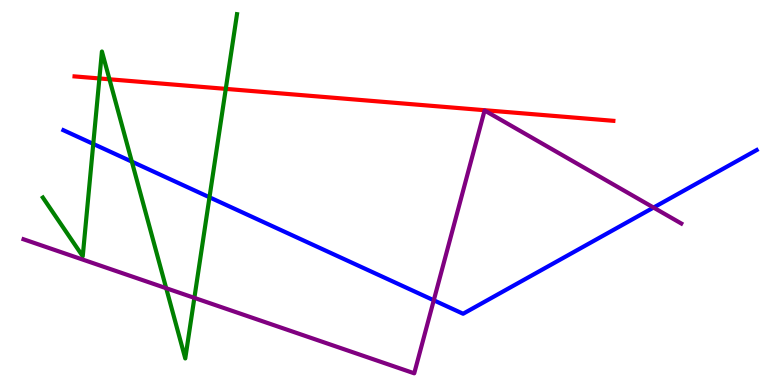[{'lines': ['blue', 'red'], 'intersections': []}, {'lines': ['green', 'red'], 'intersections': [{'x': 1.28, 'y': 7.96}, {'x': 1.41, 'y': 7.94}, {'x': 2.91, 'y': 7.69}]}, {'lines': ['purple', 'red'], 'intersections': []}, {'lines': ['blue', 'green'], 'intersections': [{'x': 1.2, 'y': 6.26}, {'x': 1.7, 'y': 5.8}, {'x': 2.7, 'y': 4.88}]}, {'lines': ['blue', 'purple'], 'intersections': [{'x': 5.6, 'y': 2.2}, {'x': 8.43, 'y': 4.61}]}, {'lines': ['green', 'purple'], 'intersections': [{'x': 2.14, 'y': 2.51}, {'x': 2.51, 'y': 2.26}]}]